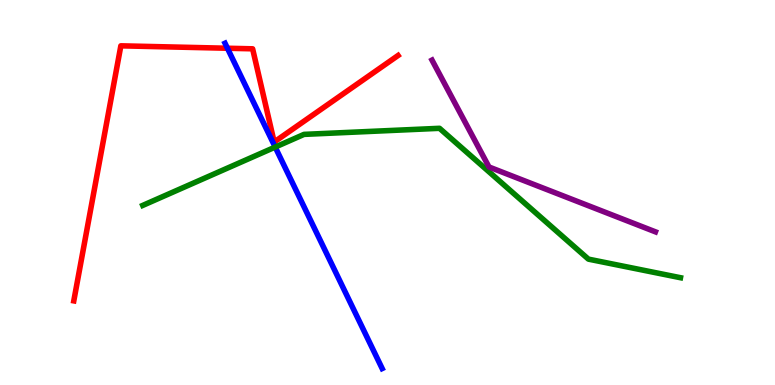[{'lines': ['blue', 'red'], 'intersections': [{'x': 2.93, 'y': 8.75}]}, {'lines': ['green', 'red'], 'intersections': []}, {'lines': ['purple', 'red'], 'intersections': []}, {'lines': ['blue', 'green'], 'intersections': [{'x': 3.55, 'y': 6.18}]}, {'lines': ['blue', 'purple'], 'intersections': []}, {'lines': ['green', 'purple'], 'intersections': []}]